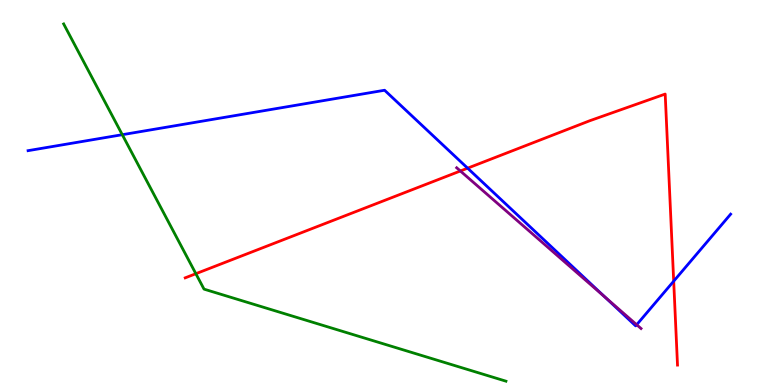[{'lines': ['blue', 'red'], 'intersections': [{'x': 6.03, 'y': 5.63}, {'x': 8.69, 'y': 2.7}]}, {'lines': ['green', 'red'], 'intersections': [{'x': 2.53, 'y': 2.89}]}, {'lines': ['purple', 'red'], 'intersections': [{'x': 5.94, 'y': 5.56}]}, {'lines': ['blue', 'green'], 'intersections': [{'x': 1.58, 'y': 6.5}]}, {'lines': ['blue', 'purple'], 'intersections': [{'x': 7.8, 'y': 2.29}, {'x': 8.22, 'y': 1.57}]}, {'lines': ['green', 'purple'], 'intersections': []}]